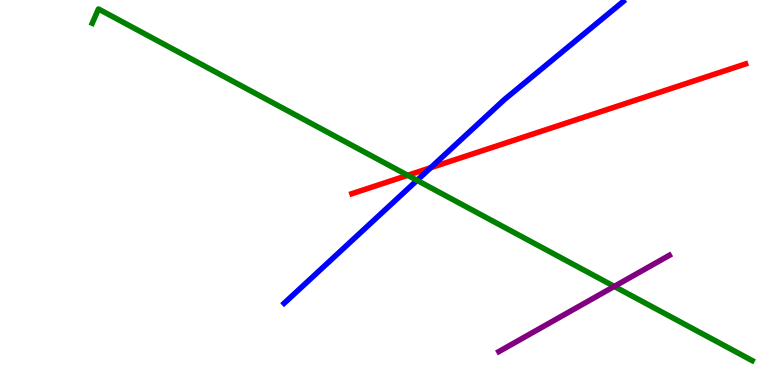[{'lines': ['blue', 'red'], 'intersections': [{'x': 5.56, 'y': 5.64}]}, {'lines': ['green', 'red'], 'intersections': [{'x': 5.26, 'y': 5.45}]}, {'lines': ['purple', 'red'], 'intersections': []}, {'lines': ['blue', 'green'], 'intersections': [{'x': 5.38, 'y': 5.32}]}, {'lines': ['blue', 'purple'], 'intersections': []}, {'lines': ['green', 'purple'], 'intersections': [{'x': 7.93, 'y': 2.56}]}]